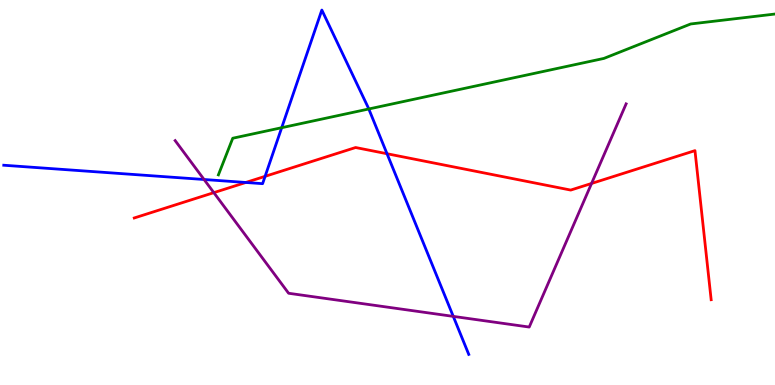[{'lines': ['blue', 'red'], 'intersections': [{'x': 3.17, 'y': 5.26}, {'x': 3.42, 'y': 5.42}, {'x': 4.99, 'y': 6.01}]}, {'lines': ['green', 'red'], 'intersections': []}, {'lines': ['purple', 'red'], 'intersections': [{'x': 2.76, 'y': 5.0}, {'x': 7.63, 'y': 5.23}]}, {'lines': ['blue', 'green'], 'intersections': [{'x': 3.63, 'y': 6.68}, {'x': 4.76, 'y': 7.17}]}, {'lines': ['blue', 'purple'], 'intersections': [{'x': 2.63, 'y': 5.34}, {'x': 5.85, 'y': 1.78}]}, {'lines': ['green', 'purple'], 'intersections': []}]